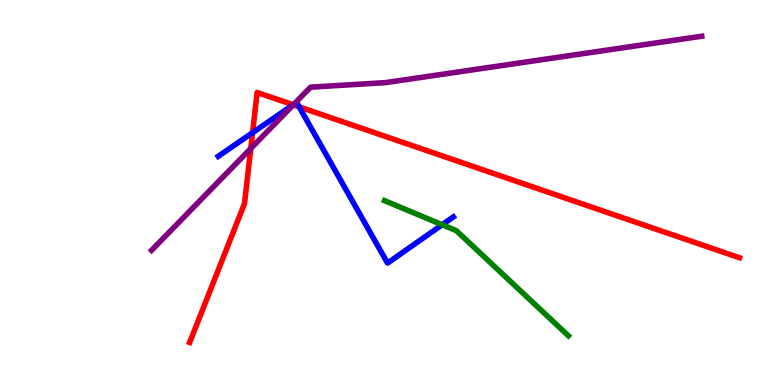[{'lines': ['blue', 'red'], 'intersections': [{'x': 3.26, 'y': 6.55}, {'x': 3.78, 'y': 7.28}, {'x': 3.86, 'y': 7.22}]}, {'lines': ['green', 'red'], 'intersections': []}, {'lines': ['purple', 'red'], 'intersections': [{'x': 3.24, 'y': 6.14}, {'x': 3.78, 'y': 7.28}]}, {'lines': ['blue', 'green'], 'intersections': [{'x': 5.71, 'y': 4.16}]}, {'lines': ['blue', 'purple'], 'intersections': [{'x': 3.79, 'y': 7.29}]}, {'lines': ['green', 'purple'], 'intersections': []}]